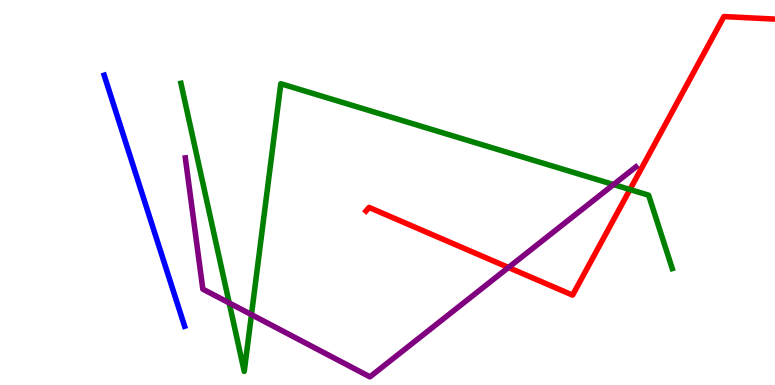[{'lines': ['blue', 'red'], 'intersections': []}, {'lines': ['green', 'red'], 'intersections': [{'x': 8.13, 'y': 5.08}]}, {'lines': ['purple', 'red'], 'intersections': [{'x': 6.56, 'y': 3.05}]}, {'lines': ['blue', 'green'], 'intersections': []}, {'lines': ['blue', 'purple'], 'intersections': []}, {'lines': ['green', 'purple'], 'intersections': [{'x': 2.96, 'y': 2.13}, {'x': 3.24, 'y': 1.83}, {'x': 7.92, 'y': 5.21}]}]